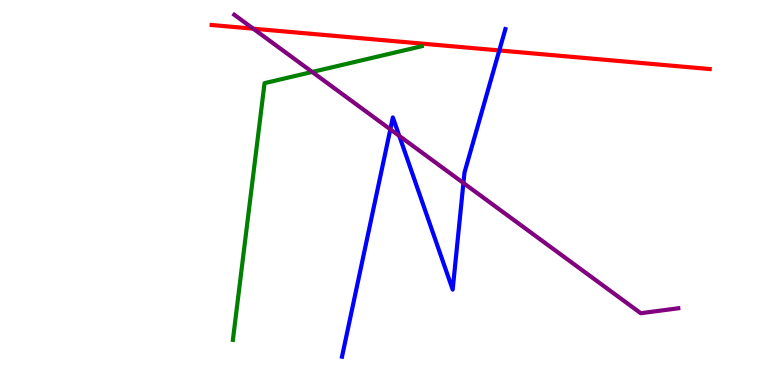[{'lines': ['blue', 'red'], 'intersections': [{'x': 6.44, 'y': 8.69}]}, {'lines': ['green', 'red'], 'intersections': []}, {'lines': ['purple', 'red'], 'intersections': [{'x': 3.27, 'y': 9.25}]}, {'lines': ['blue', 'green'], 'intersections': []}, {'lines': ['blue', 'purple'], 'intersections': [{'x': 5.04, 'y': 6.64}, {'x': 5.15, 'y': 6.47}, {'x': 5.98, 'y': 5.25}]}, {'lines': ['green', 'purple'], 'intersections': [{'x': 4.03, 'y': 8.13}]}]